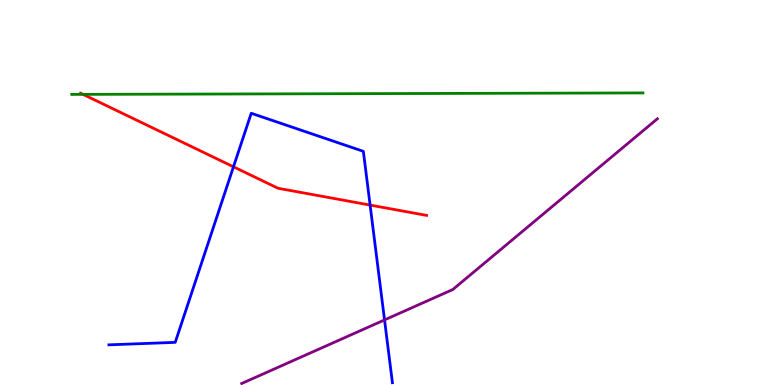[{'lines': ['blue', 'red'], 'intersections': [{'x': 3.01, 'y': 5.67}, {'x': 4.78, 'y': 4.67}]}, {'lines': ['green', 'red'], 'intersections': [{'x': 1.07, 'y': 7.55}]}, {'lines': ['purple', 'red'], 'intersections': []}, {'lines': ['blue', 'green'], 'intersections': []}, {'lines': ['blue', 'purple'], 'intersections': [{'x': 4.96, 'y': 1.69}]}, {'lines': ['green', 'purple'], 'intersections': []}]